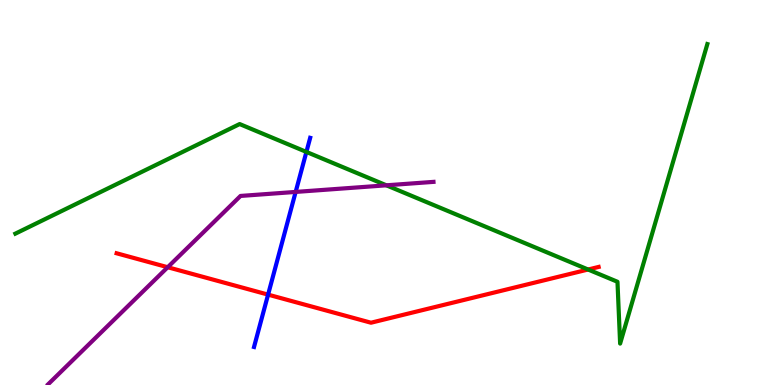[{'lines': ['blue', 'red'], 'intersections': [{'x': 3.46, 'y': 2.35}]}, {'lines': ['green', 'red'], 'intersections': [{'x': 7.59, 'y': 3.0}]}, {'lines': ['purple', 'red'], 'intersections': [{'x': 2.16, 'y': 3.06}]}, {'lines': ['blue', 'green'], 'intersections': [{'x': 3.95, 'y': 6.05}]}, {'lines': ['blue', 'purple'], 'intersections': [{'x': 3.81, 'y': 5.01}]}, {'lines': ['green', 'purple'], 'intersections': [{'x': 4.99, 'y': 5.19}]}]